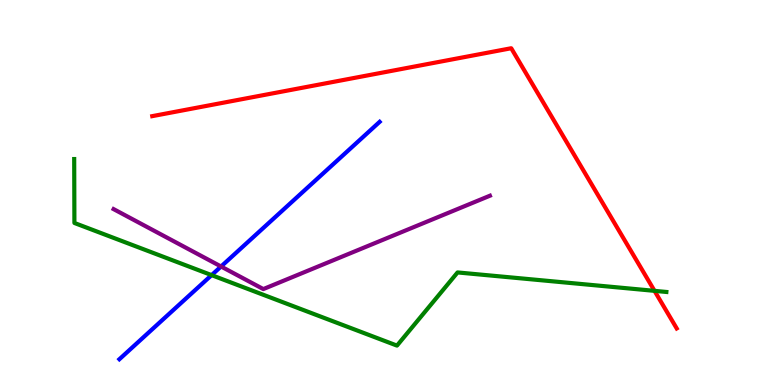[{'lines': ['blue', 'red'], 'intersections': []}, {'lines': ['green', 'red'], 'intersections': [{'x': 8.45, 'y': 2.45}]}, {'lines': ['purple', 'red'], 'intersections': []}, {'lines': ['blue', 'green'], 'intersections': [{'x': 2.73, 'y': 2.85}]}, {'lines': ['blue', 'purple'], 'intersections': [{'x': 2.85, 'y': 3.08}]}, {'lines': ['green', 'purple'], 'intersections': []}]